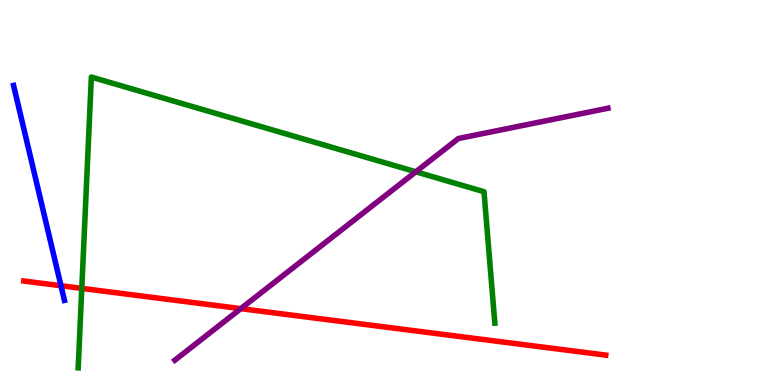[{'lines': ['blue', 'red'], 'intersections': [{'x': 0.787, 'y': 2.58}]}, {'lines': ['green', 'red'], 'intersections': [{'x': 1.06, 'y': 2.51}]}, {'lines': ['purple', 'red'], 'intersections': [{'x': 3.11, 'y': 1.98}]}, {'lines': ['blue', 'green'], 'intersections': []}, {'lines': ['blue', 'purple'], 'intersections': []}, {'lines': ['green', 'purple'], 'intersections': [{'x': 5.37, 'y': 5.54}]}]